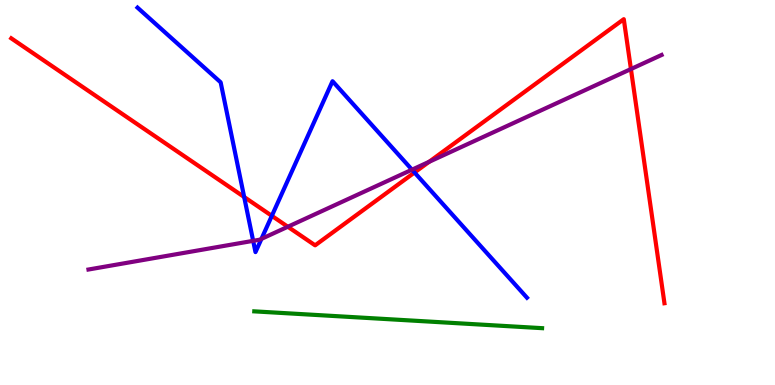[{'lines': ['blue', 'red'], 'intersections': [{'x': 3.15, 'y': 4.88}, {'x': 3.51, 'y': 4.39}, {'x': 5.35, 'y': 5.52}]}, {'lines': ['green', 'red'], 'intersections': []}, {'lines': ['purple', 'red'], 'intersections': [{'x': 3.71, 'y': 4.11}, {'x': 5.54, 'y': 5.8}, {'x': 8.14, 'y': 8.21}]}, {'lines': ['blue', 'green'], 'intersections': []}, {'lines': ['blue', 'purple'], 'intersections': [{'x': 3.27, 'y': 3.74}, {'x': 3.37, 'y': 3.8}, {'x': 5.32, 'y': 5.59}]}, {'lines': ['green', 'purple'], 'intersections': []}]